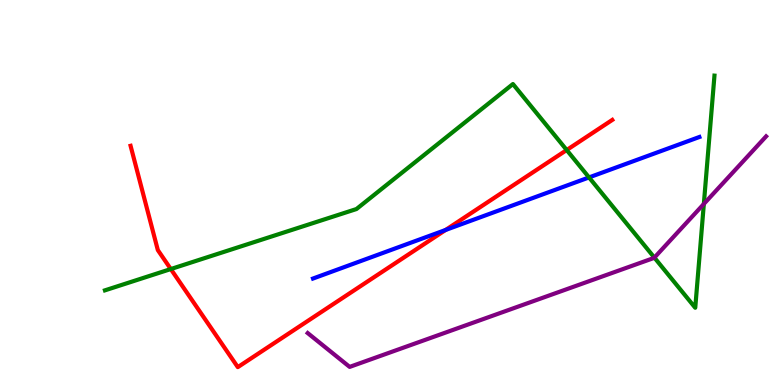[{'lines': ['blue', 'red'], 'intersections': [{'x': 5.75, 'y': 4.03}]}, {'lines': ['green', 'red'], 'intersections': [{'x': 2.2, 'y': 3.01}, {'x': 7.31, 'y': 6.1}]}, {'lines': ['purple', 'red'], 'intersections': []}, {'lines': ['blue', 'green'], 'intersections': [{'x': 7.6, 'y': 5.39}]}, {'lines': ['blue', 'purple'], 'intersections': []}, {'lines': ['green', 'purple'], 'intersections': [{'x': 8.44, 'y': 3.31}, {'x': 9.08, 'y': 4.7}]}]